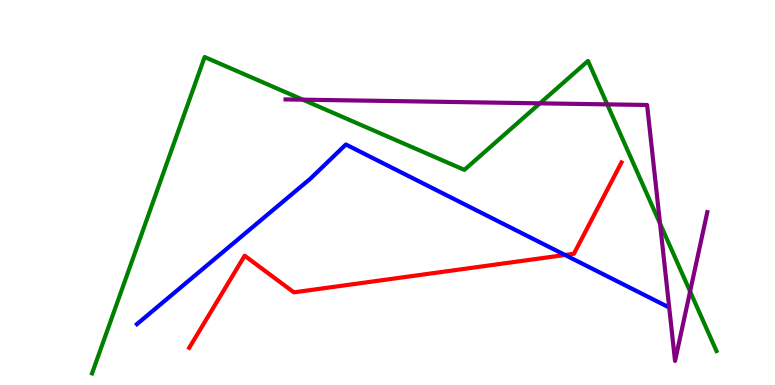[{'lines': ['blue', 'red'], 'intersections': [{'x': 7.29, 'y': 3.38}]}, {'lines': ['green', 'red'], 'intersections': []}, {'lines': ['purple', 'red'], 'intersections': []}, {'lines': ['blue', 'green'], 'intersections': []}, {'lines': ['blue', 'purple'], 'intersections': []}, {'lines': ['green', 'purple'], 'intersections': [{'x': 3.91, 'y': 7.41}, {'x': 6.97, 'y': 7.32}, {'x': 7.84, 'y': 7.29}, {'x': 8.52, 'y': 4.19}, {'x': 8.9, 'y': 2.43}]}]